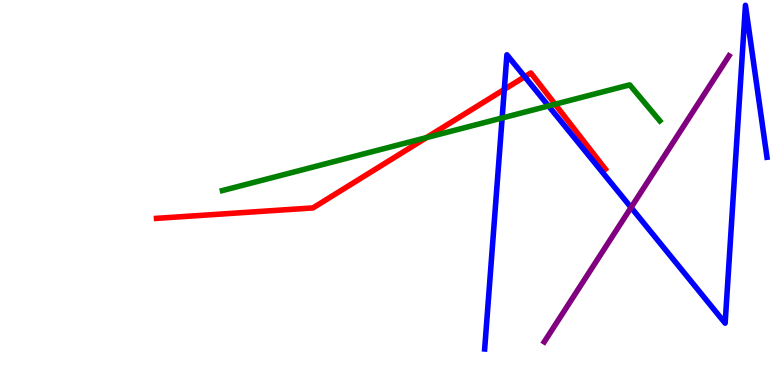[{'lines': ['blue', 'red'], 'intersections': [{'x': 6.51, 'y': 7.68}, {'x': 6.77, 'y': 8.01}]}, {'lines': ['green', 'red'], 'intersections': [{'x': 5.5, 'y': 6.43}, {'x': 7.16, 'y': 7.29}]}, {'lines': ['purple', 'red'], 'intersections': []}, {'lines': ['blue', 'green'], 'intersections': [{'x': 6.48, 'y': 6.94}, {'x': 7.08, 'y': 7.25}]}, {'lines': ['blue', 'purple'], 'intersections': [{'x': 8.14, 'y': 4.61}]}, {'lines': ['green', 'purple'], 'intersections': []}]